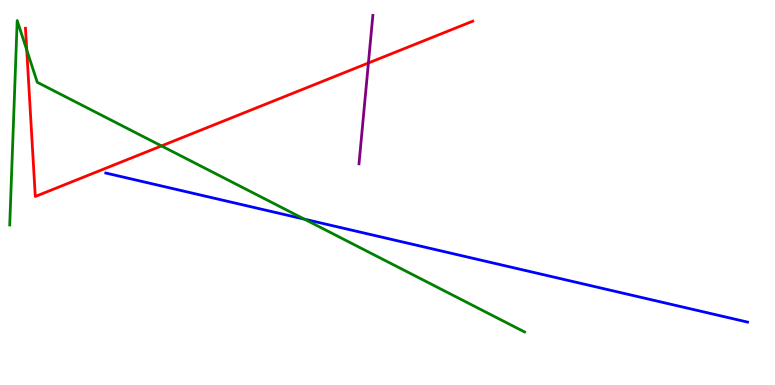[{'lines': ['blue', 'red'], 'intersections': []}, {'lines': ['green', 'red'], 'intersections': [{'x': 0.345, 'y': 8.7}, {'x': 2.08, 'y': 6.21}]}, {'lines': ['purple', 'red'], 'intersections': [{'x': 4.75, 'y': 8.36}]}, {'lines': ['blue', 'green'], 'intersections': [{'x': 3.93, 'y': 4.31}]}, {'lines': ['blue', 'purple'], 'intersections': []}, {'lines': ['green', 'purple'], 'intersections': []}]